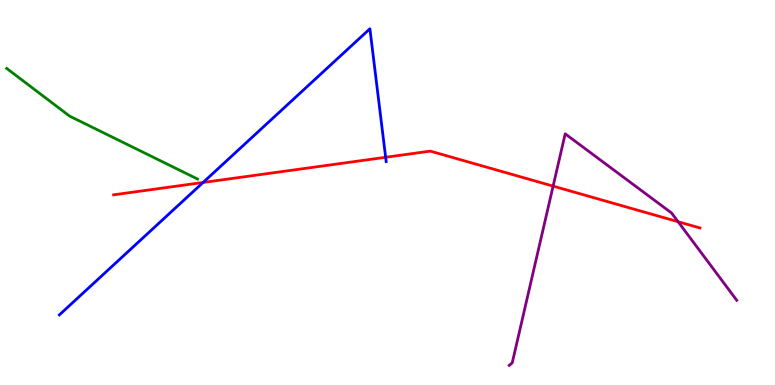[{'lines': ['blue', 'red'], 'intersections': [{'x': 2.62, 'y': 5.26}, {'x': 4.98, 'y': 5.91}]}, {'lines': ['green', 'red'], 'intersections': []}, {'lines': ['purple', 'red'], 'intersections': [{'x': 7.14, 'y': 5.17}, {'x': 8.75, 'y': 4.24}]}, {'lines': ['blue', 'green'], 'intersections': []}, {'lines': ['blue', 'purple'], 'intersections': []}, {'lines': ['green', 'purple'], 'intersections': []}]